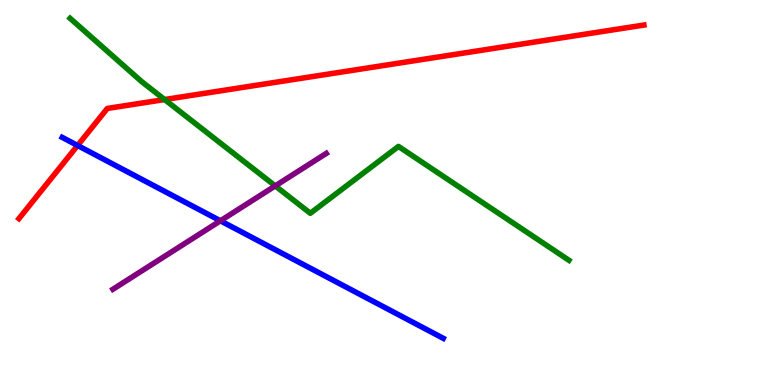[{'lines': ['blue', 'red'], 'intersections': [{'x': 1.0, 'y': 6.22}]}, {'lines': ['green', 'red'], 'intersections': [{'x': 2.12, 'y': 7.41}]}, {'lines': ['purple', 'red'], 'intersections': []}, {'lines': ['blue', 'green'], 'intersections': []}, {'lines': ['blue', 'purple'], 'intersections': [{'x': 2.84, 'y': 4.26}]}, {'lines': ['green', 'purple'], 'intersections': [{'x': 3.55, 'y': 5.17}]}]